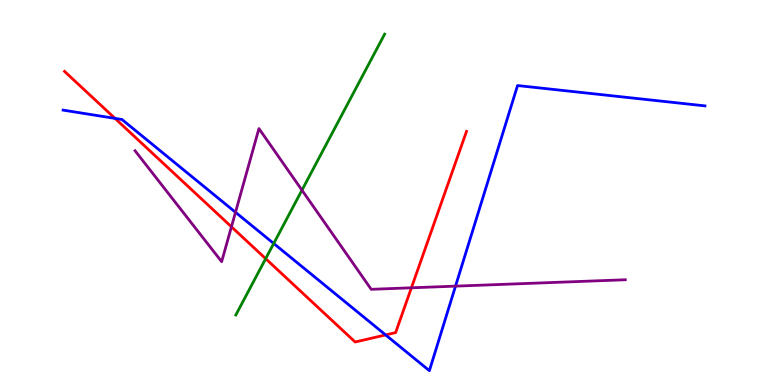[{'lines': ['blue', 'red'], 'intersections': [{'x': 1.48, 'y': 6.92}, {'x': 4.98, 'y': 1.3}]}, {'lines': ['green', 'red'], 'intersections': [{'x': 3.43, 'y': 3.28}]}, {'lines': ['purple', 'red'], 'intersections': [{'x': 2.99, 'y': 4.11}, {'x': 5.31, 'y': 2.52}]}, {'lines': ['blue', 'green'], 'intersections': [{'x': 3.53, 'y': 3.68}]}, {'lines': ['blue', 'purple'], 'intersections': [{'x': 3.04, 'y': 4.49}, {'x': 5.88, 'y': 2.57}]}, {'lines': ['green', 'purple'], 'intersections': [{'x': 3.9, 'y': 5.06}]}]